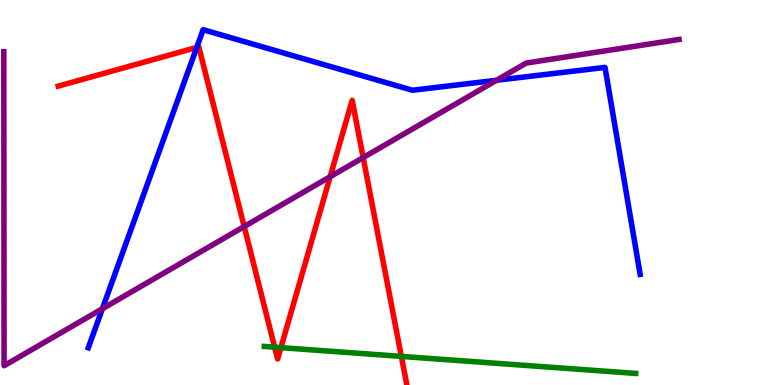[{'lines': ['blue', 'red'], 'intersections': [{'x': 2.54, 'y': 8.77}]}, {'lines': ['green', 'red'], 'intersections': [{'x': 3.54, 'y': 0.982}, {'x': 3.62, 'y': 0.97}, {'x': 5.18, 'y': 0.743}]}, {'lines': ['purple', 'red'], 'intersections': [{'x': 3.15, 'y': 4.12}, {'x': 4.26, 'y': 5.41}, {'x': 4.69, 'y': 5.91}]}, {'lines': ['blue', 'green'], 'intersections': []}, {'lines': ['blue', 'purple'], 'intersections': [{'x': 1.32, 'y': 1.98}, {'x': 6.41, 'y': 7.91}]}, {'lines': ['green', 'purple'], 'intersections': []}]